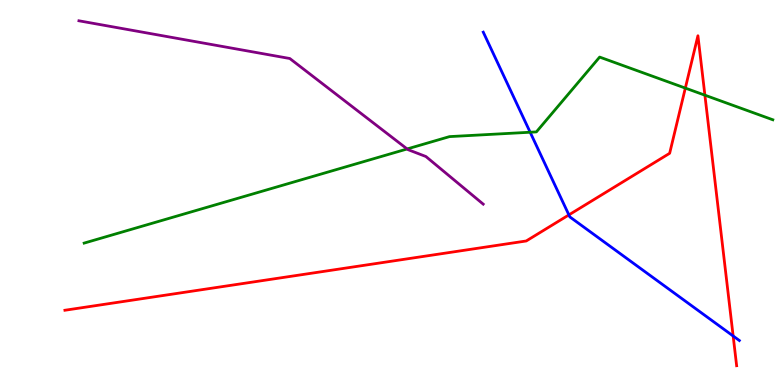[{'lines': ['blue', 'red'], 'intersections': [{'x': 7.34, 'y': 4.42}, {'x': 9.46, 'y': 1.27}]}, {'lines': ['green', 'red'], 'intersections': [{'x': 8.84, 'y': 7.71}, {'x': 9.1, 'y': 7.53}]}, {'lines': ['purple', 'red'], 'intersections': []}, {'lines': ['blue', 'green'], 'intersections': [{'x': 6.84, 'y': 6.57}]}, {'lines': ['blue', 'purple'], 'intersections': []}, {'lines': ['green', 'purple'], 'intersections': [{'x': 5.25, 'y': 6.13}]}]